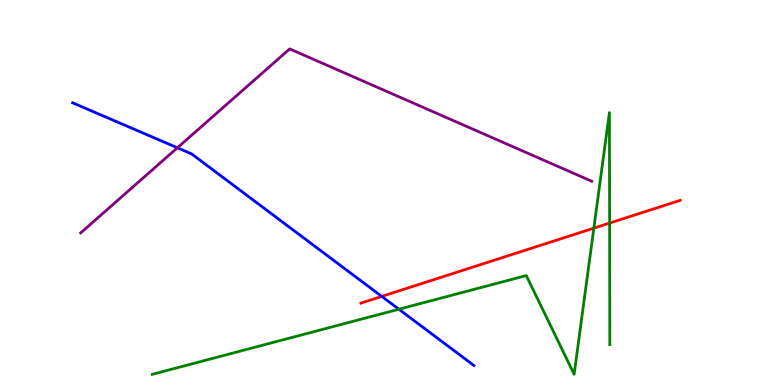[{'lines': ['blue', 'red'], 'intersections': [{'x': 4.93, 'y': 2.3}]}, {'lines': ['green', 'red'], 'intersections': [{'x': 7.66, 'y': 4.07}, {'x': 7.87, 'y': 4.21}]}, {'lines': ['purple', 'red'], 'intersections': []}, {'lines': ['blue', 'green'], 'intersections': [{'x': 5.15, 'y': 1.97}]}, {'lines': ['blue', 'purple'], 'intersections': [{'x': 2.29, 'y': 6.16}]}, {'lines': ['green', 'purple'], 'intersections': []}]